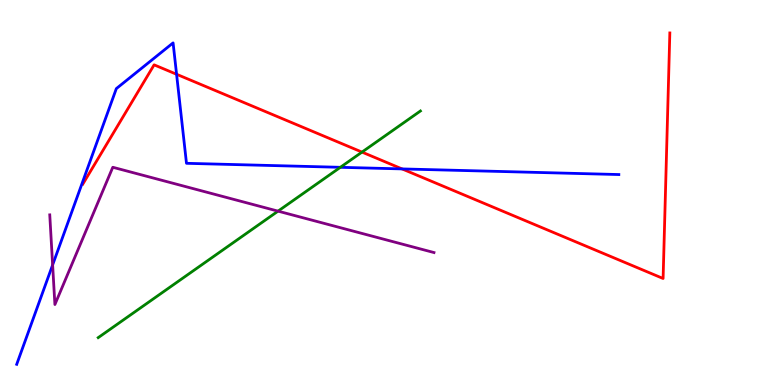[{'lines': ['blue', 'red'], 'intersections': [{'x': 2.28, 'y': 8.07}, {'x': 5.19, 'y': 5.61}]}, {'lines': ['green', 'red'], 'intersections': [{'x': 4.67, 'y': 6.05}]}, {'lines': ['purple', 'red'], 'intersections': []}, {'lines': ['blue', 'green'], 'intersections': [{'x': 4.39, 'y': 5.65}]}, {'lines': ['blue', 'purple'], 'intersections': [{'x': 0.679, 'y': 3.12}]}, {'lines': ['green', 'purple'], 'intersections': [{'x': 3.59, 'y': 4.52}]}]